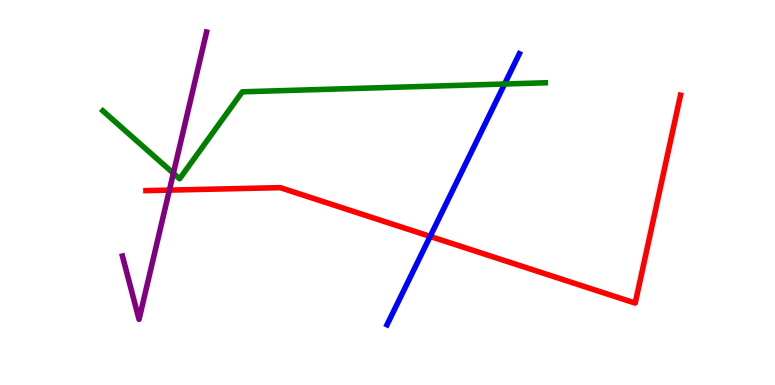[{'lines': ['blue', 'red'], 'intersections': [{'x': 5.55, 'y': 3.86}]}, {'lines': ['green', 'red'], 'intersections': []}, {'lines': ['purple', 'red'], 'intersections': [{'x': 2.19, 'y': 5.06}]}, {'lines': ['blue', 'green'], 'intersections': [{'x': 6.51, 'y': 7.82}]}, {'lines': ['blue', 'purple'], 'intersections': []}, {'lines': ['green', 'purple'], 'intersections': [{'x': 2.24, 'y': 5.5}]}]